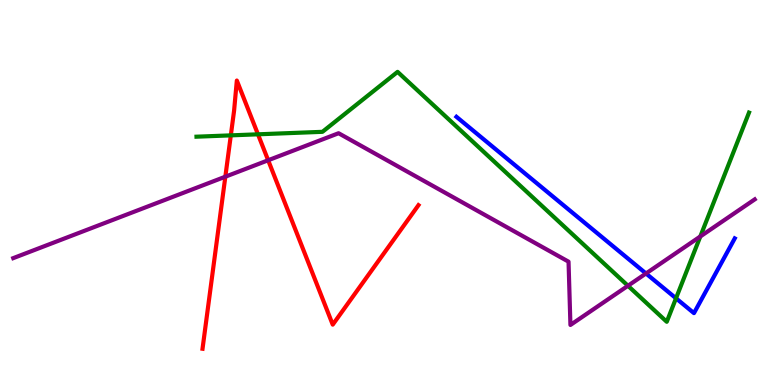[{'lines': ['blue', 'red'], 'intersections': []}, {'lines': ['green', 'red'], 'intersections': [{'x': 2.98, 'y': 6.48}, {'x': 3.33, 'y': 6.51}]}, {'lines': ['purple', 'red'], 'intersections': [{'x': 2.91, 'y': 5.41}, {'x': 3.46, 'y': 5.84}]}, {'lines': ['blue', 'green'], 'intersections': [{'x': 8.72, 'y': 2.25}]}, {'lines': ['blue', 'purple'], 'intersections': [{'x': 8.34, 'y': 2.9}]}, {'lines': ['green', 'purple'], 'intersections': [{'x': 8.1, 'y': 2.58}, {'x': 9.04, 'y': 3.86}]}]